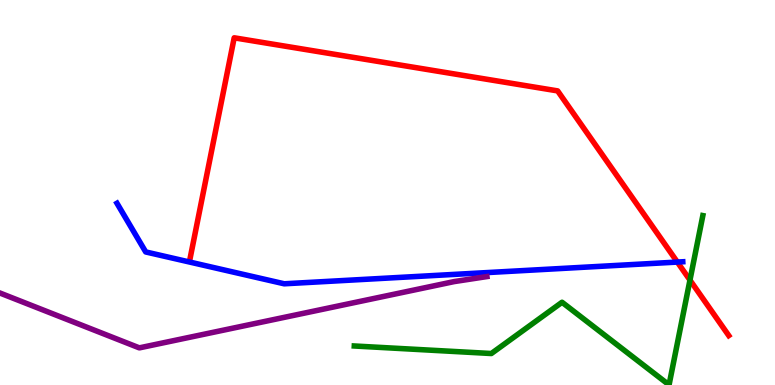[{'lines': ['blue', 'red'], 'intersections': [{'x': 8.74, 'y': 3.19}]}, {'lines': ['green', 'red'], 'intersections': [{'x': 8.9, 'y': 2.72}]}, {'lines': ['purple', 'red'], 'intersections': []}, {'lines': ['blue', 'green'], 'intersections': []}, {'lines': ['blue', 'purple'], 'intersections': []}, {'lines': ['green', 'purple'], 'intersections': []}]